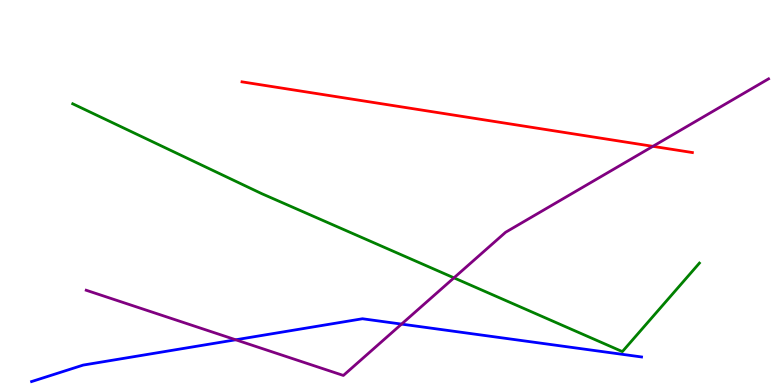[{'lines': ['blue', 'red'], 'intersections': []}, {'lines': ['green', 'red'], 'intersections': []}, {'lines': ['purple', 'red'], 'intersections': [{'x': 8.42, 'y': 6.2}]}, {'lines': ['blue', 'green'], 'intersections': []}, {'lines': ['blue', 'purple'], 'intersections': [{'x': 3.04, 'y': 1.17}, {'x': 5.18, 'y': 1.58}]}, {'lines': ['green', 'purple'], 'intersections': [{'x': 5.86, 'y': 2.78}]}]